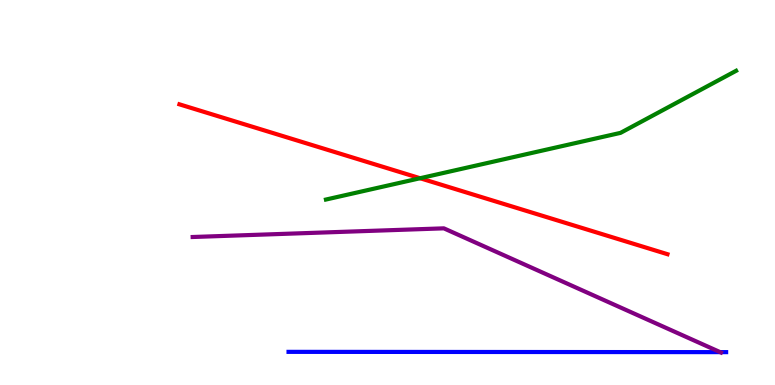[{'lines': ['blue', 'red'], 'intersections': []}, {'lines': ['green', 'red'], 'intersections': [{'x': 5.42, 'y': 5.37}]}, {'lines': ['purple', 'red'], 'intersections': []}, {'lines': ['blue', 'green'], 'intersections': []}, {'lines': ['blue', 'purple'], 'intersections': [{'x': 9.29, 'y': 0.854}]}, {'lines': ['green', 'purple'], 'intersections': []}]